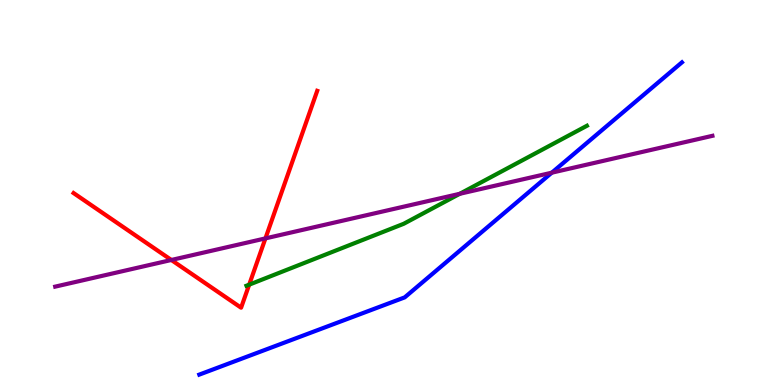[{'lines': ['blue', 'red'], 'intersections': []}, {'lines': ['green', 'red'], 'intersections': [{'x': 3.22, 'y': 2.61}]}, {'lines': ['purple', 'red'], 'intersections': [{'x': 2.21, 'y': 3.25}, {'x': 3.42, 'y': 3.81}]}, {'lines': ['blue', 'green'], 'intersections': []}, {'lines': ['blue', 'purple'], 'intersections': [{'x': 7.12, 'y': 5.51}]}, {'lines': ['green', 'purple'], 'intersections': [{'x': 5.93, 'y': 4.97}]}]